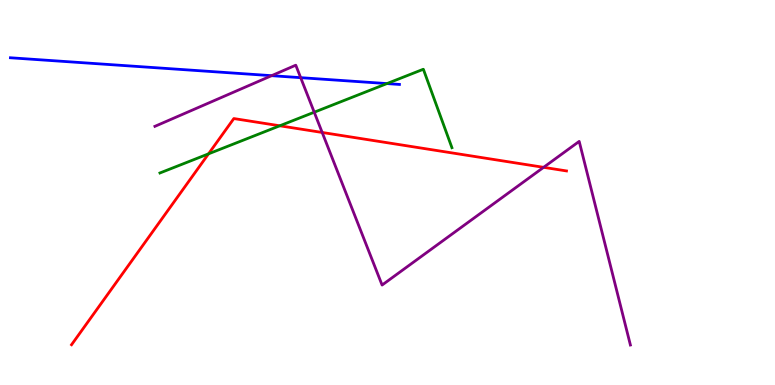[{'lines': ['blue', 'red'], 'intersections': []}, {'lines': ['green', 'red'], 'intersections': [{'x': 2.69, 'y': 6.0}, {'x': 3.61, 'y': 6.73}]}, {'lines': ['purple', 'red'], 'intersections': [{'x': 4.16, 'y': 6.56}, {'x': 7.01, 'y': 5.65}]}, {'lines': ['blue', 'green'], 'intersections': [{'x': 4.99, 'y': 7.83}]}, {'lines': ['blue', 'purple'], 'intersections': [{'x': 3.5, 'y': 8.03}, {'x': 3.88, 'y': 7.98}]}, {'lines': ['green', 'purple'], 'intersections': [{'x': 4.05, 'y': 7.09}]}]